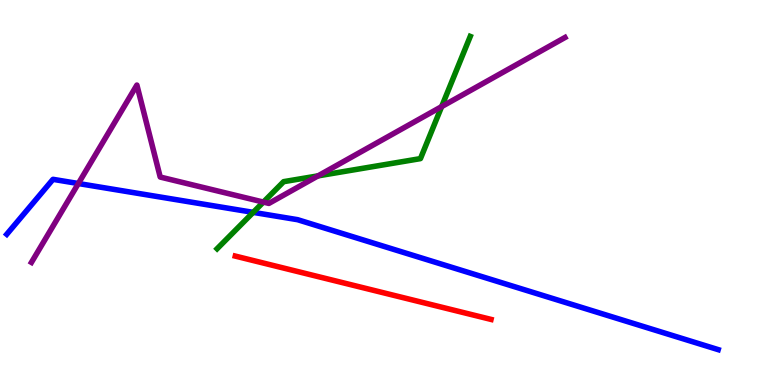[{'lines': ['blue', 'red'], 'intersections': []}, {'lines': ['green', 'red'], 'intersections': []}, {'lines': ['purple', 'red'], 'intersections': []}, {'lines': ['blue', 'green'], 'intersections': [{'x': 3.27, 'y': 4.48}]}, {'lines': ['blue', 'purple'], 'intersections': [{'x': 1.01, 'y': 5.23}]}, {'lines': ['green', 'purple'], 'intersections': [{'x': 3.4, 'y': 4.75}, {'x': 4.1, 'y': 5.43}, {'x': 5.7, 'y': 7.23}]}]